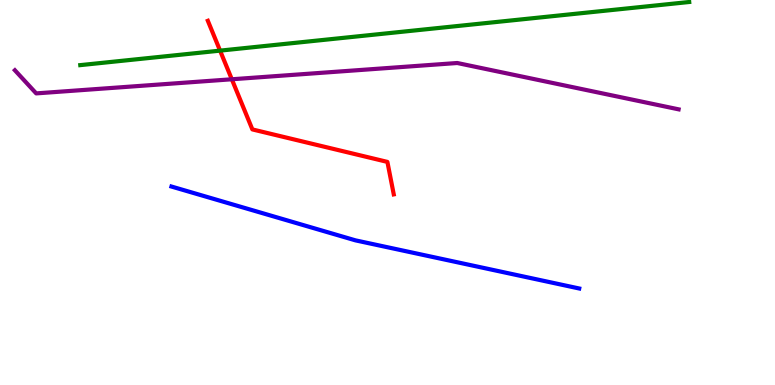[{'lines': ['blue', 'red'], 'intersections': []}, {'lines': ['green', 'red'], 'intersections': [{'x': 2.84, 'y': 8.68}]}, {'lines': ['purple', 'red'], 'intersections': [{'x': 2.99, 'y': 7.94}]}, {'lines': ['blue', 'green'], 'intersections': []}, {'lines': ['blue', 'purple'], 'intersections': []}, {'lines': ['green', 'purple'], 'intersections': []}]